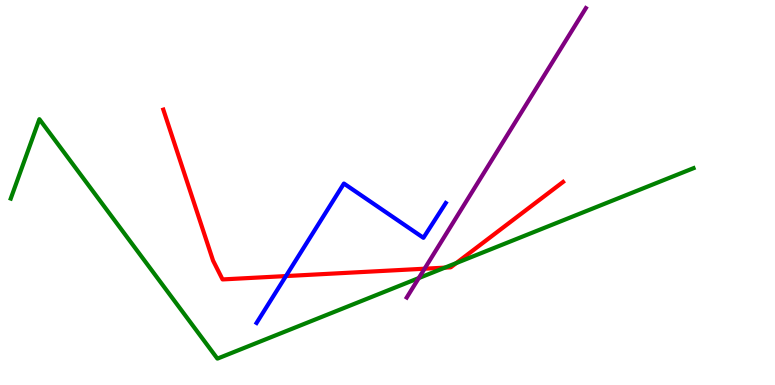[{'lines': ['blue', 'red'], 'intersections': [{'x': 3.69, 'y': 2.83}]}, {'lines': ['green', 'red'], 'intersections': [{'x': 5.74, 'y': 3.05}, {'x': 5.89, 'y': 3.17}]}, {'lines': ['purple', 'red'], 'intersections': [{'x': 5.48, 'y': 3.02}]}, {'lines': ['blue', 'green'], 'intersections': []}, {'lines': ['blue', 'purple'], 'intersections': []}, {'lines': ['green', 'purple'], 'intersections': [{'x': 5.4, 'y': 2.78}]}]